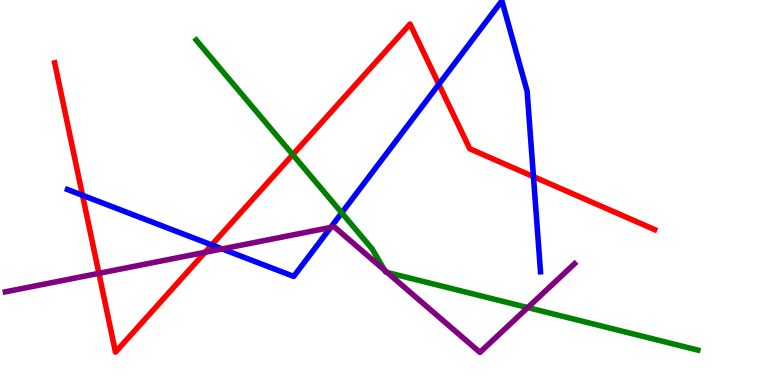[{'lines': ['blue', 'red'], 'intersections': [{'x': 1.06, 'y': 4.93}, {'x': 2.73, 'y': 3.64}, {'x': 5.66, 'y': 7.81}, {'x': 6.88, 'y': 5.41}]}, {'lines': ['green', 'red'], 'intersections': [{'x': 3.78, 'y': 5.98}]}, {'lines': ['purple', 'red'], 'intersections': [{'x': 1.28, 'y': 2.9}, {'x': 2.65, 'y': 3.45}]}, {'lines': ['blue', 'green'], 'intersections': [{'x': 4.41, 'y': 4.47}]}, {'lines': ['blue', 'purple'], 'intersections': [{'x': 2.87, 'y': 3.53}, {'x': 4.27, 'y': 4.09}]}, {'lines': ['green', 'purple'], 'intersections': [{'x': 4.96, 'y': 2.98}, {'x': 5.0, 'y': 2.92}, {'x': 6.81, 'y': 2.01}]}]